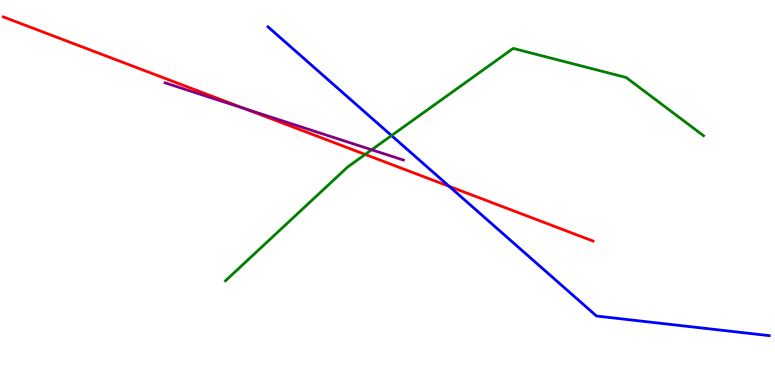[{'lines': ['blue', 'red'], 'intersections': [{'x': 5.8, 'y': 5.16}]}, {'lines': ['green', 'red'], 'intersections': [{'x': 4.71, 'y': 5.99}]}, {'lines': ['purple', 'red'], 'intersections': [{'x': 3.15, 'y': 7.18}]}, {'lines': ['blue', 'green'], 'intersections': [{'x': 5.05, 'y': 6.48}]}, {'lines': ['blue', 'purple'], 'intersections': []}, {'lines': ['green', 'purple'], 'intersections': [{'x': 4.8, 'y': 6.11}]}]